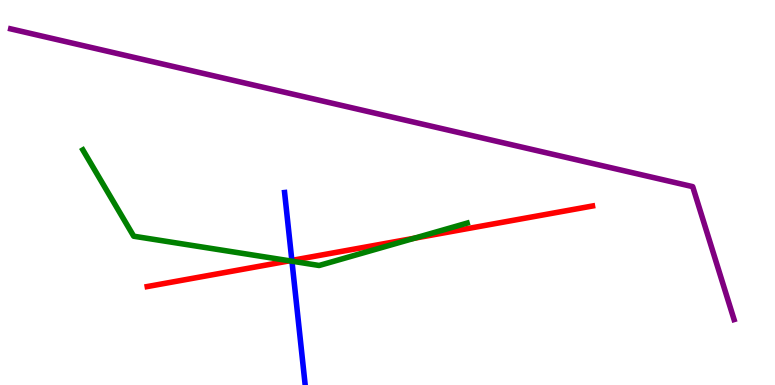[{'lines': ['blue', 'red'], 'intersections': [{'x': 3.77, 'y': 3.24}]}, {'lines': ['green', 'red'], 'intersections': [{'x': 3.74, 'y': 3.23}, {'x': 5.35, 'y': 3.81}]}, {'lines': ['purple', 'red'], 'intersections': []}, {'lines': ['blue', 'green'], 'intersections': [{'x': 3.77, 'y': 3.22}]}, {'lines': ['blue', 'purple'], 'intersections': []}, {'lines': ['green', 'purple'], 'intersections': []}]